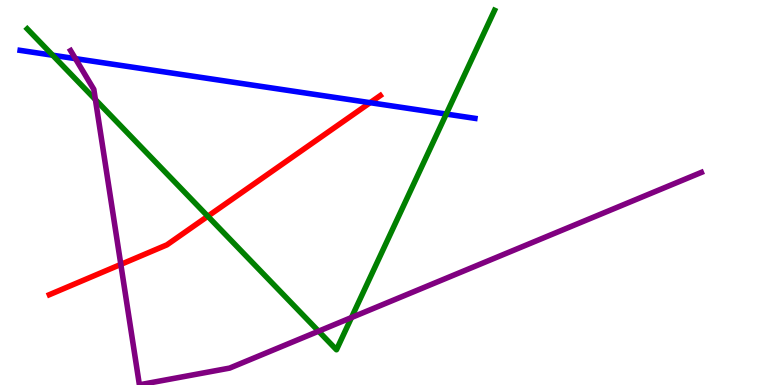[{'lines': ['blue', 'red'], 'intersections': [{'x': 4.78, 'y': 7.33}]}, {'lines': ['green', 'red'], 'intersections': [{'x': 2.68, 'y': 4.38}]}, {'lines': ['purple', 'red'], 'intersections': [{'x': 1.56, 'y': 3.13}]}, {'lines': ['blue', 'green'], 'intersections': [{'x': 0.679, 'y': 8.57}, {'x': 5.76, 'y': 7.04}]}, {'lines': ['blue', 'purple'], 'intersections': [{'x': 0.973, 'y': 8.48}]}, {'lines': ['green', 'purple'], 'intersections': [{'x': 1.23, 'y': 7.41}, {'x': 4.11, 'y': 1.4}, {'x': 4.54, 'y': 1.75}]}]